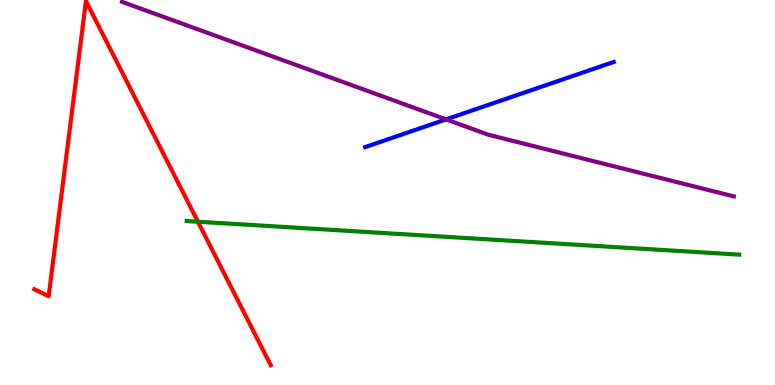[{'lines': ['blue', 'red'], 'intersections': []}, {'lines': ['green', 'red'], 'intersections': [{'x': 2.55, 'y': 4.24}]}, {'lines': ['purple', 'red'], 'intersections': []}, {'lines': ['blue', 'green'], 'intersections': []}, {'lines': ['blue', 'purple'], 'intersections': [{'x': 5.76, 'y': 6.9}]}, {'lines': ['green', 'purple'], 'intersections': []}]